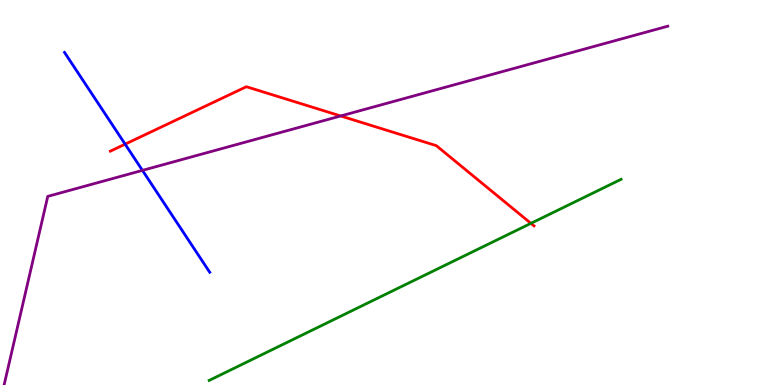[{'lines': ['blue', 'red'], 'intersections': [{'x': 1.61, 'y': 6.26}]}, {'lines': ['green', 'red'], 'intersections': [{'x': 6.85, 'y': 4.2}]}, {'lines': ['purple', 'red'], 'intersections': [{'x': 4.4, 'y': 6.99}]}, {'lines': ['blue', 'green'], 'intersections': []}, {'lines': ['blue', 'purple'], 'intersections': [{'x': 1.84, 'y': 5.57}]}, {'lines': ['green', 'purple'], 'intersections': []}]